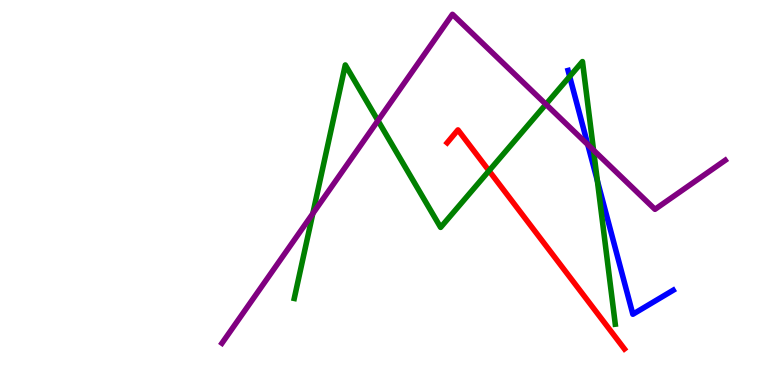[{'lines': ['blue', 'red'], 'intersections': []}, {'lines': ['green', 'red'], 'intersections': [{'x': 6.31, 'y': 5.56}]}, {'lines': ['purple', 'red'], 'intersections': []}, {'lines': ['blue', 'green'], 'intersections': [{'x': 7.35, 'y': 8.01}, {'x': 7.71, 'y': 5.31}]}, {'lines': ['blue', 'purple'], 'intersections': [{'x': 7.58, 'y': 6.24}]}, {'lines': ['green', 'purple'], 'intersections': [{'x': 4.04, 'y': 4.45}, {'x': 4.88, 'y': 6.87}, {'x': 7.04, 'y': 7.29}, {'x': 7.66, 'y': 6.1}]}]